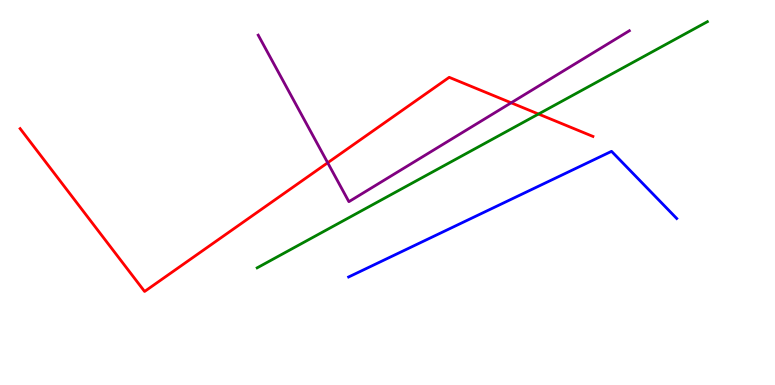[{'lines': ['blue', 'red'], 'intersections': []}, {'lines': ['green', 'red'], 'intersections': [{'x': 6.95, 'y': 7.04}]}, {'lines': ['purple', 'red'], 'intersections': [{'x': 4.23, 'y': 5.77}, {'x': 6.6, 'y': 7.33}]}, {'lines': ['blue', 'green'], 'intersections': []}, {'lines': ['blue', 'purple'], 'intersections': []}, {'lines': ['green', 'purple'], 'intersections': []}]